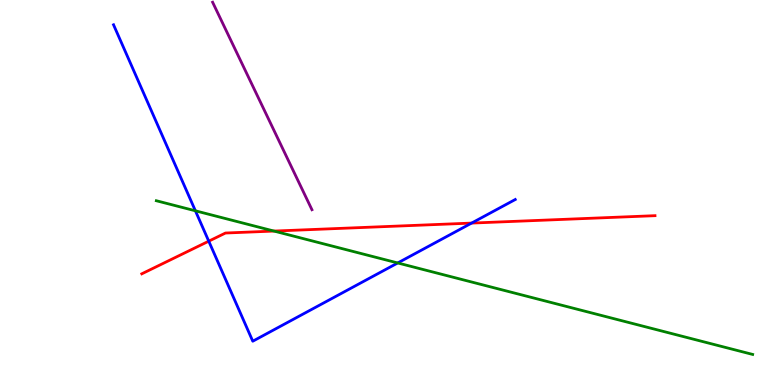[{'lines': ['blue', 'red'], 'intersections': [{'x': 2.69, 'y': 3.74}, {'x': 6.09, 'y': 4.21}]}, {'lines': ['green', 'red'], 'intersections': [{'x': 3.54, 'y': 4.0}]}, {'lines': ['purple', 'red'], 'intersections': []}, {'lines': ['blue', 'green'], 'intersections': [{'x': 2.52, 'y': 4.52}, {'x': 5.13, 'y': 3.17}]}, {'lines': ['blue', 'purple'], 'intersections': []}, {'lines': ['green', 'purple'], 'intersections': []}]